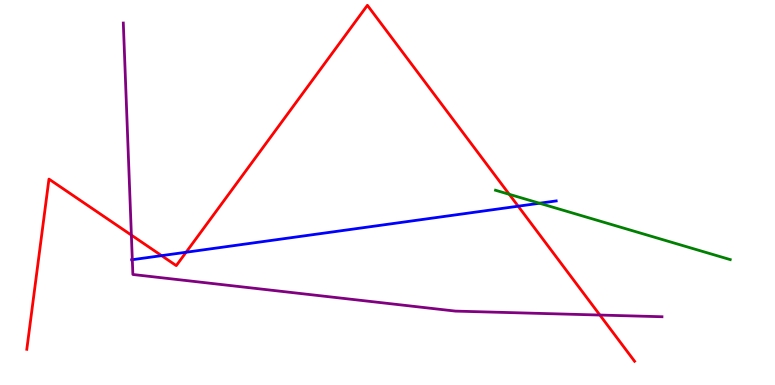[{'lines': ['blue', 'red'], 'intersections': [{'x': 2.08, 'y': 3.36}, {'x': 2.4, 'y': 3.45}, {'x': 6.69, 'y': 4.64}]}, {'lines': ['green', 'red'], 'intersections': [{'x': 6.57, 'y': 4.95}]}, {'lines': ['purple', 'red'], 'intersections': [{'x': 1.7, 'y': 3.89}, {'x': 7.74, 'y': 1.82}]}, {'lines': ['blue', 'green'], 'intersections': [{'x': 6.96, 'y': 4.72}]}, {'lines': ['blue', 'purple'], 'intersections': [{'x': 1.71, 'y': 3.25}]}, {'lines': ['green', 'purple'], 'intersections': []}]